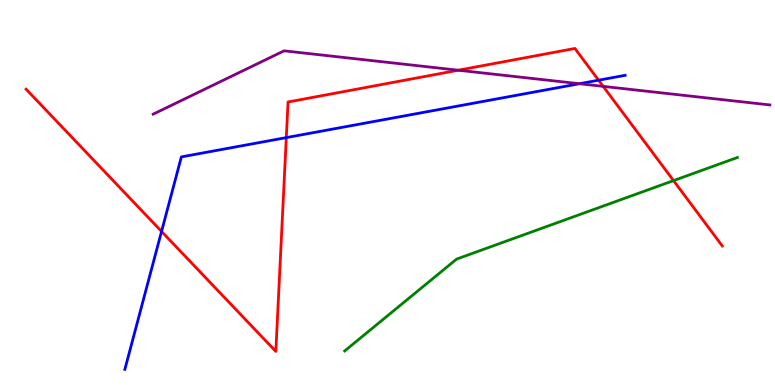[{'lines': ['blue', 'red'], 'intersections': [{'x': 2.08, 'y': 3.99}, {'x': 3.69, 'y': 6.43}, {'x': 7.72, 'y': 7.92}]}, {'lines': ['green', 'red'], 'intersections': [{'x': 8.69, 'y': 5.31}]}, {'lines': ['purple', 'red'], 'intersections': [{'x': 5.91, 'y': 8.18}, {'x': 7.78, 'y': 7.76}]}, {'lines': ['blue', 'green'], 'intersections': []}, {'lines': ['blue', 'purple'], 'intersections': [{'x': 7.48, 'y': 7.83}]}, {'lines': ['green', 'purple'], 'intersections': []}]